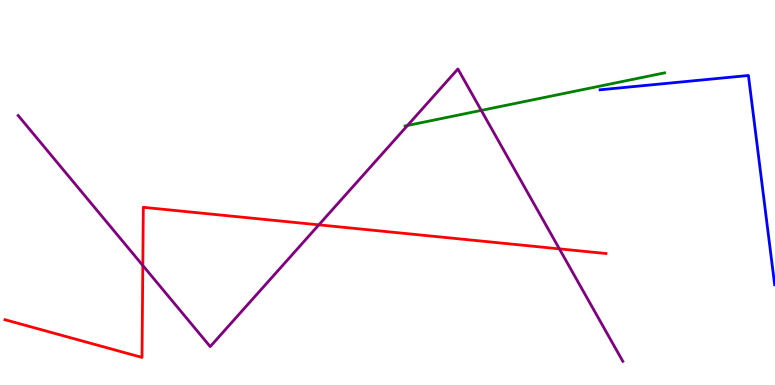[{'lines': ['blue', 'red'], 'intersections': []}, {'lines': ['green', 'red'], 'intersections': []}, {'lines': ['purple', 'red'], 'intersections': [{'x': 1.84, 'y': 3.1}, {'x': 4.11, 'y': 4.16}, {'x': 7.22, 'y': 3.54}]}, {'lines': ['blue', 'green'], 'intersections': []}, {'lines': ['blue', 'purple'], 'intersections': []}, {'lines': ['green', 'purple'], 'intersections': [{'x': 5.26, 'y': 6.74}, {'x': 6.21, 'y': 7.13}]}]